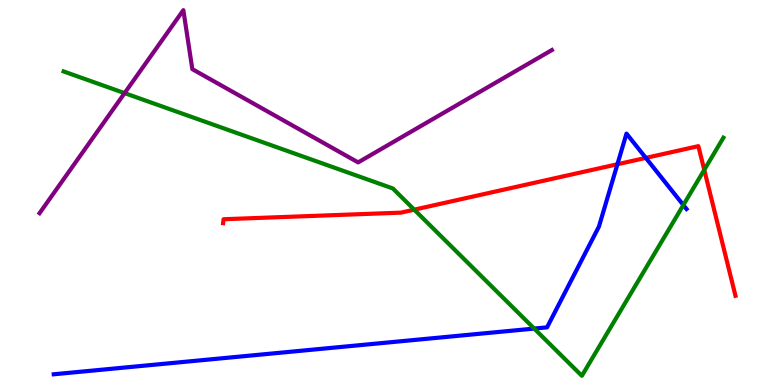[{'lines': ['blue', 'red'], 'intersections': [{'x': 7.97, 'y': 5.73}, {'x': 8.33, 'y': 5.9}]}, {'lines': ['green', 'red'], 'intersections': [{'x': 5.35, 'y': 4.55}, {'x': 9.09, 'y': 5.59}]}, {'lines': ['purple', 'red'], 'intersections': []}, {'lines': ['blue', 'green'], 'intersections': [{'x': 6.89, 'y': 1.47}, {'x': 8.82, 'y': 4.67}]}, {'lines': ['blue', 'purple'], 'intersections': []}, {'lines': ['green', 'purple'], 'intersections': [{'x': 1.61, 'y': 7.58}]}]